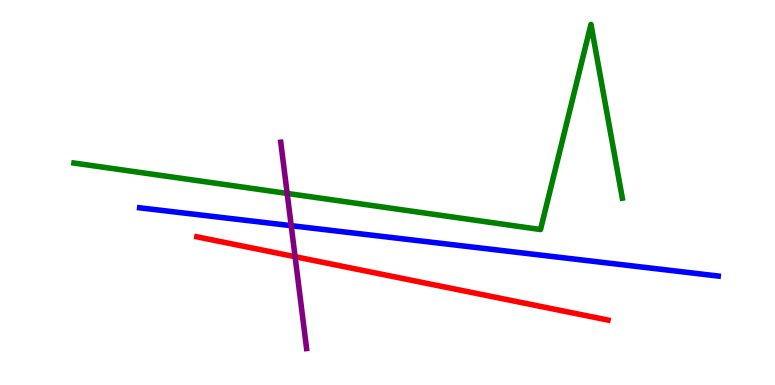[{'lines': ['blue', 'red'], 'intersections': []}, {'lines': ['green', 'red'], 'intersections': []}, {'lines': ['purple', 'red'], 'intersections': [{'x': 3.81, 'y': 3.33}]}, {'lines': ['blue', 'green'], 'intersections': []}, {'lines': ['blue', 'purple'], 'intersections': [{'x': 3.76, 'y': 4.14}]}, {'lines': ['green', 'purple'], 'intersections': [{'x': 3.71, 'y': 4.98}]}]